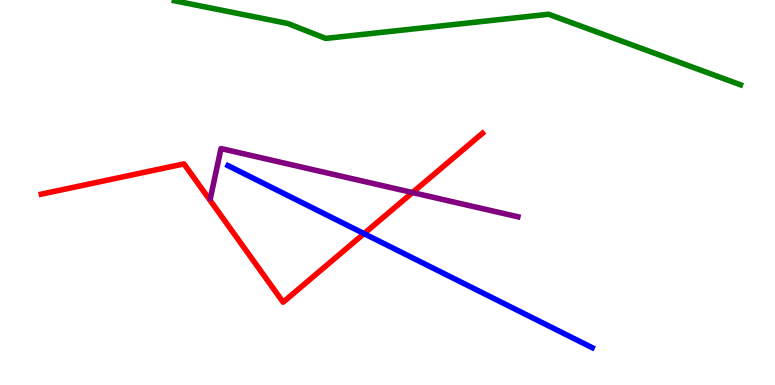[{'lines': ['blue', 'red'], 'intersections': [{'x': 4.7, 'y': 3.93}]}, {'lines': ['green', 'red'], 'intersections': []}, {'lines': ['purple', 'red'], 'intersections': [{'x': 5.32, 'y': 5.0}]}, {'lines': ['blue', 'green'], 'intersections': []}, {'lines': ['blue', 'purple'], 'intersections': []}, {'lines': ['green', 'purple'], 'intersections': []}]